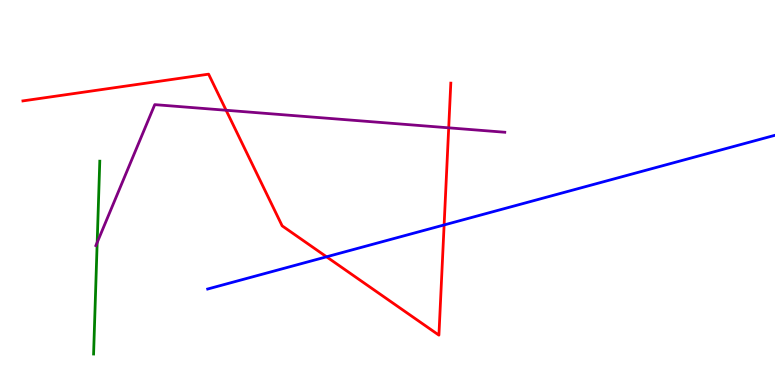[{'lines': ['blue', 'red'], 'intersections': [{'x': 4.21, 'y': 3.33}, {'x': 5.73, 'y': 4.16}]}, {'lines': ['green', 'red'], 'intersections': []}, {'lines': ['purple', 'red'], 'intersections': [{'x': 2.92, 'y': 7.14}, {'x': 5.79, 'y': 6.68}]}, {'lines': ['blue', 'green'], 'intersections': []}, {'lines': ['blue', 'purple'], 'intersections': []}, {'lines': ['green', 'purple'], 'intersections': [{'x': 1.25, 'y': 3.7}]}]